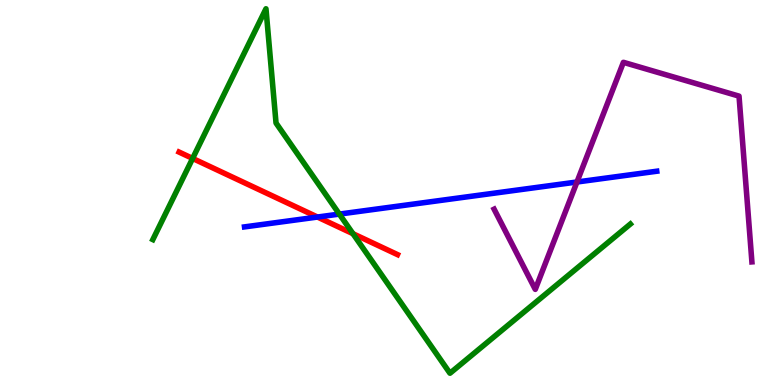[{'lines': ['blue', 'red'], 'intersections': [{'x': 4.1, 'y': 4.36}]}, {'lines': ['green', 'red'], 'intersections': [{'x': 2.49, 'y': 5.88}, {'x': 4.55, 'y': 3.93}]}, {'lines': ['purple', 'red'], 'intersections': []}, {'lines': ['blue', 'green'], 'intersections': [{'x': 4.38, 'y': 4.44}]}, {'lines': ['blue', 'purple'], 'intersections': [{'x': 7.44, 'y': 5.27}]}, {'lines': ['green', 'purple'], 'intersections': []}]